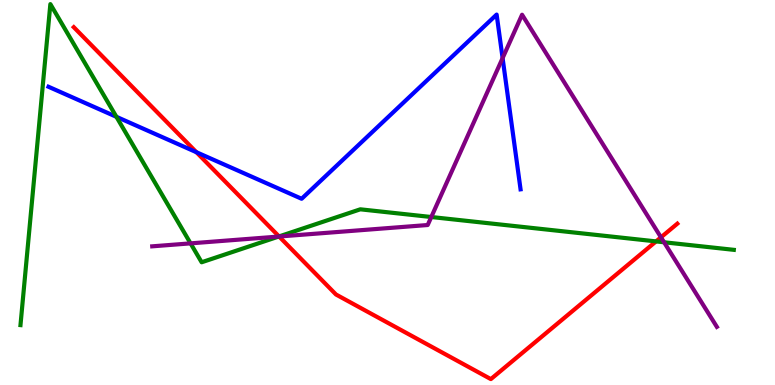[{'lines': ['blue', 'red'], 'intersections': [{'x': 2.53, 'y': 6.05}]}, {'lines': ['green', 'red'], 'intersections': [{'x': 3.6, 'y': 3.86}, {'x': 8.47, 'y': 3.73}]}, {'lines': ['purple', 'red'], 'intersections': [{'x': 3.6, 'y': 3.86}, {'x': 8.53, 'y': 3.84}]}, {'lines': ['blue', 'green'], 'intersections': [{'x': 1.5, 'y': 6.97}]}, {'lines': ['blue', 'purple'], 'intersections': [{'x': 6.49, 'y': 8.49}]}, {'lines': ['green', 'purple'], 'intersections': [{'x': 2.46, 'y': 3.68}, {'x': 3.6, 'y': 3.86}, {'x': 5.56, 'y': 4.36}, {'x': 8.57, 'y': 3.71}]}]